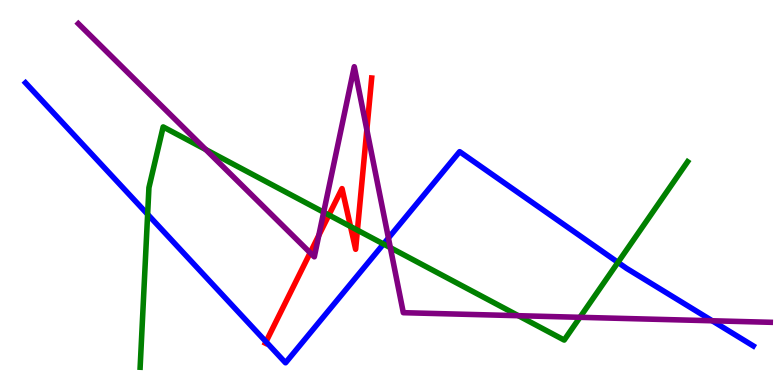[{'lines': ['blue', 'red'], 'intersections': [{'x': 3.43, 'y': 1.12}]}, {'lines': ['green', 'red'], 'intersections': [{'x': 4.24, 'y': 4.42}, {'x': 4.52, 'y': 4.12}, {'x': 4.61, 'y': 4.02}]}, {'lines': ['purple', 'red'], 'intersections': [{'x': 4.0, 'y': 3.43}, {'x': 4.11, 'y': 3.89}, {'x': 4.73, 'y': 6.63}]}, {'lines': ['blue', 'green'], 'intersections': [{'x': 1.9, 'y': 4.43}, {'x': 4.95, 'y': 3.66}, {'x': 7.97, 'y': 3.19}]}, {'lines': ['blue', 'purple'], 'intersections': [{'x': 5.01, 'y': 3.82}, {'x': 9.19, 'y': 1.67}]}, {'lines': ['green', 'purple'], 'intersections': [{'x': 2.65, 'y': 6.12}, {'x': 4.18, 'y': 4.49}, {'x': 5.04, 'y': 3.57}, {'x': 6.69, 'y': 1.8}, {'x': 7.48, 'y': 1.76}]}]